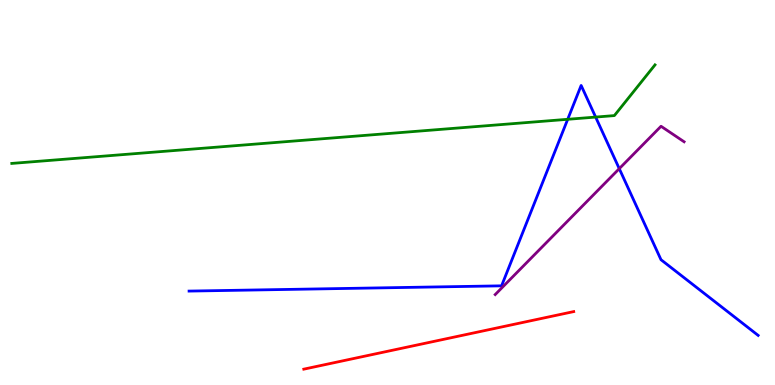[{'lines': ['blue', 'red'], 'intersections': []}, {'lines': ['green', 'red'], 'intersections': []}, {'lines': ['purple', 'red'], 'intersections': []}, {'lines': ['blue', 'green'], 'intersections': [{'x': 7.33, 'y': 6.9}, {'x': 7.69, 'y': 6.96}]}, {'lines': ['blue', 'purple'], 'intersections': [{'x': 7.99, 'y': 5.62}]}, {'lines': ['green', 'purple'], 'intersections': []}]